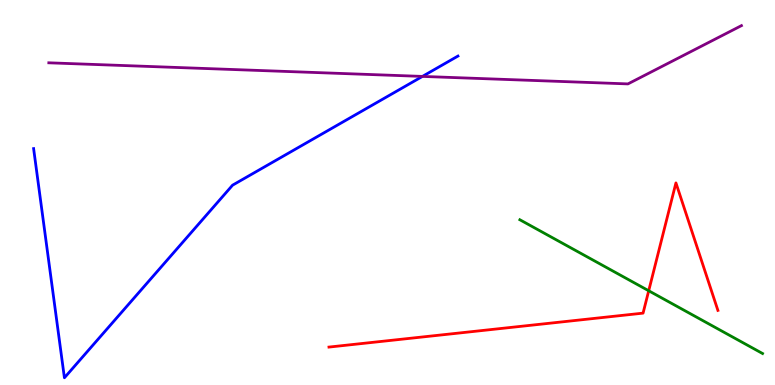[{'lines': ['blue', 'red'], 'intersections': []}, {'lines': ['green', 'red'], 'intersections': [{'x': 8.37, 'y': 2.45}]}, {'lines': ['purple', 'red'], 'intersections': []}, {'lines': ['blue', 'green'], 'intersections': []}, {'lines': ['blue', 'purple'], 'intersections': [{'x': 5.45, 'y': 8.02}]}, {'lines': ['green', 'purple'], 'intersections': []}]